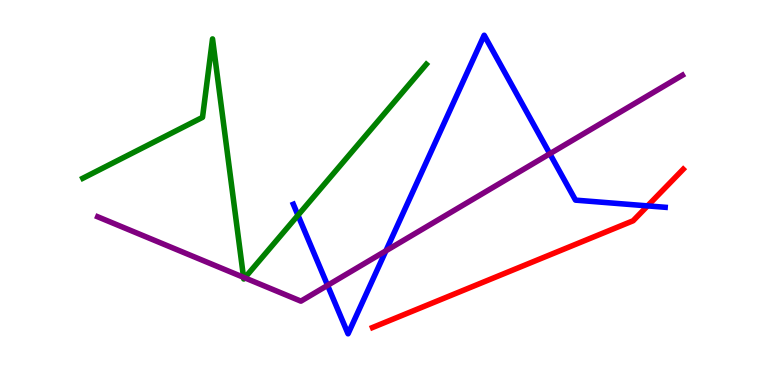[{'lines': ['blue', 'red'], 'intersections': [{'x': 8.36, 'y': 4.65}]}, {'lines': ['green', 'red'], 'intersections': []}, {'lines': ['purple', 'red'], 'intersections': []}, {'lines': ['blue', 'green'], 'intersections': [{'x': 3.84, 'y': 4.41}]}, {'lines': ['blue', 'purple'], 'intersections': [{'x': 4.23, 'y': 2.59}, {'x': 4.98, 'y': 3.49}, {'x': 7.09, 'y': 6.01}]}, {'lines': ['green', 'purple'], 'intersections': [{'x': 3.14, 'y': 2.8}, {'x': 3.16, 'y': 2.78}]}]